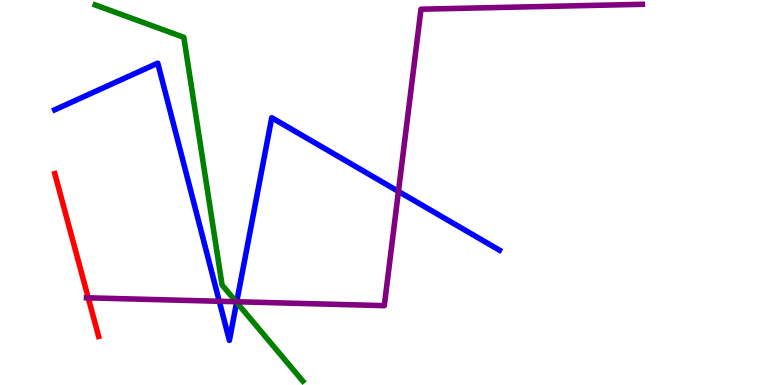[{'lines': ['blue', 'red'], 'intersections': []}, {'lines': ['green', 'red'], 'intersections': []}, {'lines': ['purple', 'red'], 'intersections': [{'x': 1.14, 'y': 2.26}]}, {'lines': ['blue', 'green'], 'intersections': [{'x': 3.05, 'y': 2.15}]}, {'lines': ['blue', 'purple'], 'intersections': [{'x': 2.83, 'y': 2.17}, {'x': 3.05, 'y': 2.16}, {'x': 5.14, 'y': 5.03}]}, {'lines': ['green', 'purple'], 'intersections': [{'x': 3.05, 'y': 2.16}]}]